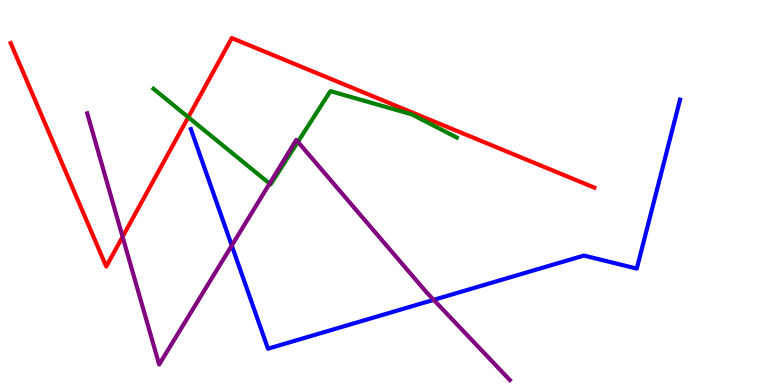[{'lines': ['blue', 'red'], 'intersections': []}, {'lines': ['green', 'red'], 'intersections': [{'x': 2.43, 'y': 6.96}]}, {'lines': ['purple', 'red'], 'intersections': [{'x': 1.58, 'y': 3.85}]}, {'lines': ['blue', 'green'], 'intersections': []}, {'lines': ['blue', 'purple'], 'intersections': [{'x': 2.99, 'y': 3.62}, {'x': 5.6, 'y': 2.21}]}, {'lines': ['green', 'purple'], 'intersections': [{'x': 3.48, 'y': 5.23}, {'x': 3.84, 'y': 6.32}]}]